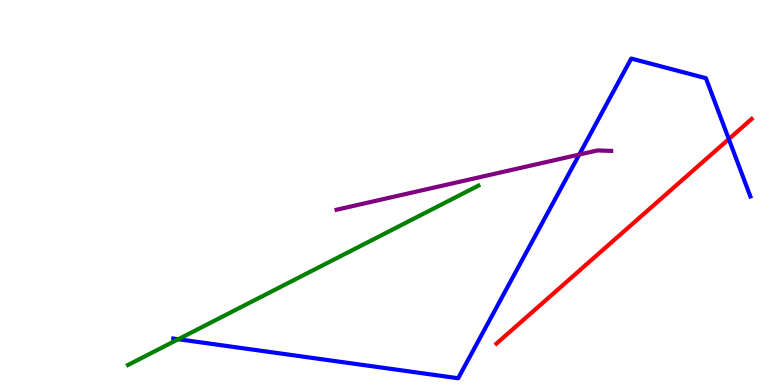[{'lines': ['blue', 'red'], 'intersections': [{'x': 9.4, 'y': 6.39}]}, {'lines': ['green', 'red'], 'intersections': []}, {'lines': ['purple', 'red'], 'intersections': []}, {'lines': ['blue', 'green'], 'intersections': [{'x': 2.3, 'y': 1.19}]}, {'lines': ['blue', 'purple'], 'intersections': [{'x': 7.47, 'y': 5.99}]}, {'lines': ['green', 'purple'], 'intersections': []}]